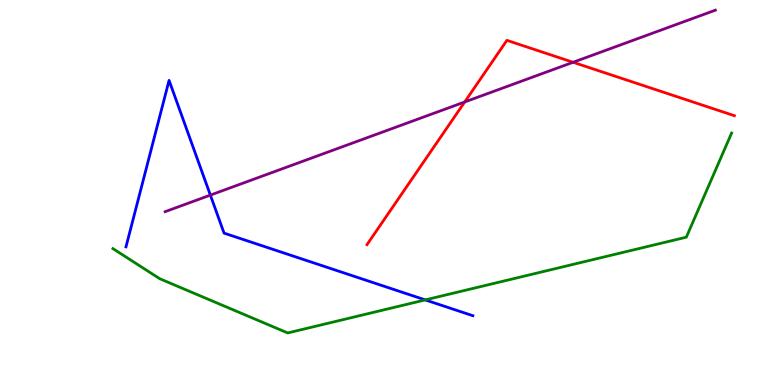[{'lines': ['blue', 'red'], 'intersections': []}, {'lines': ['green', 'red'], 'intersections': []}, {'lines': ['purple', 'red'], 'intersections': [{'x': 6.0, 'y': 7.35}, {'x': 7.39, 'y': 8.38}]}, {'lines': ['blue', 'green'], 'intersections': [{'x': 5.49, 'y': 2.21}]}, {'lines': ['blue', 'purple'], 'intersections': [{'x': 2.71, 'y': 4.93}]}, {'lines': ['green', 'purple'], 'intersections': []}]